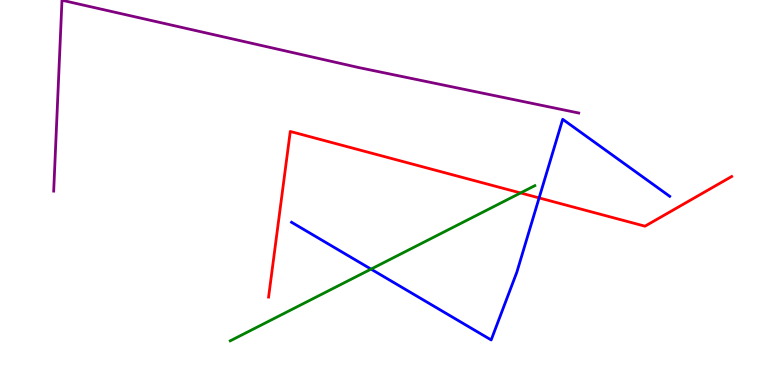[{'lines': ['blue', 'red'], 'intersections': [{'x': 6.96, 'y': 4.86}]}, {'lines': ['green', 'red'], 'intersections': [{'x': 6.72, 'y': 4.99}]}, {'lines': ['purple', 'red'], 'intersections': []}, {'lines': ['blue', 'green'], 'intersections': [{'x': 4.79, 'y': 3.01}]}, {'lines': ['blue', 'purple'], 'intersections': []}, {'lines': ['green', 'purple'], 'intersections': []}]